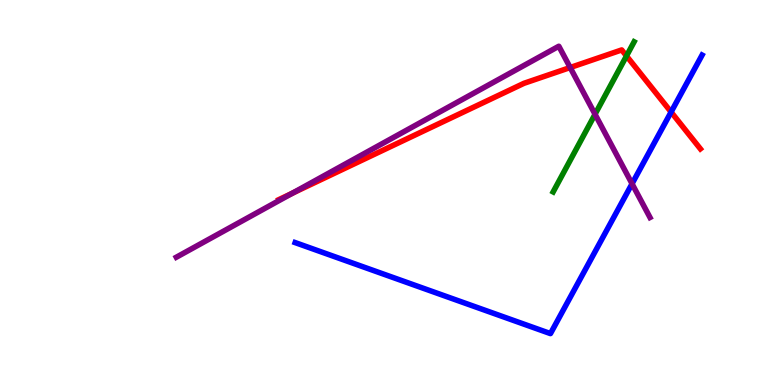[{'lines': ['blue', 'red'], 'intersections': [{'x': 8.66, 'y': 7.09}]}, {'lines': ['green', 'red'], 'intersections': [{'x': 8.08, 'y': 8.55}]}, {'lines': ['purple', 'red'], 'intersections': [{'x': 3.77, 'y': 4.98}, {'x': 7.36, 'y': 8.25}]}, {'lines': ['blue', 'green'], 'intersections': []}, {'lines': ['blue', 'purple'], 'intersections': [{'x': 8.16, 'y': 5.23}]}, {'lines': ['green', 'purple'], 'intersections': [{'x': 7.68, 'y': 7.03}]}]